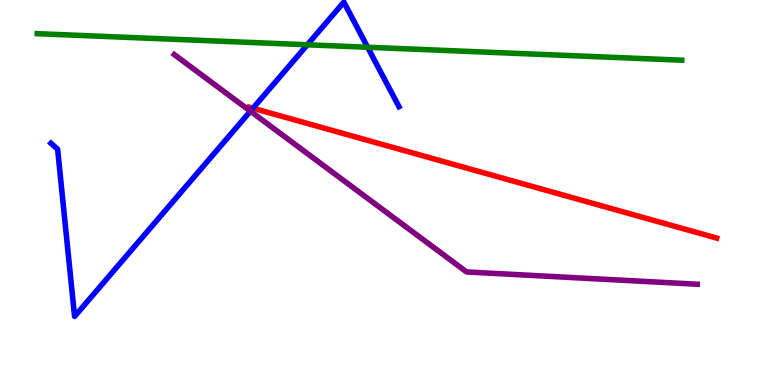[{'lines': ['blue', 'red'], 'intersections': [{'x': 3.26, 'y': 7.19}]}, {'lines': ['green', 'red'], 'intersections': []}, {'lines': ['purple', 'red'], 'intersections': []}, {'lines': ['blue', 'green'], 'intersections': [{'x': 3.97, 'y': 8.84}, {'x': 4.74, 'y': 8.77}]}, {'lines': ['blue', 'purple'], 'intersections': [{'x': 3.23, 'y': 7.11}]}, {'lines': ['green', 'purple'], 'intersections': []}]